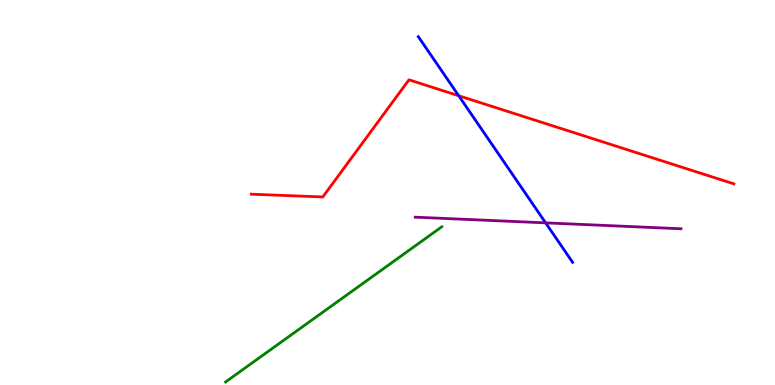[{'lines': ['blue', 'red'], 'intersections': [{'x': 5.92, 'y': 7.51}]}, {'lines': ['green', 'red'], 'intersections': []}, {'lines': ['purple', 'red'], 'intersections': []}, {'lines': ['blue', 'green'], 'intersections': []}, {'lines': ['blue', 'purple'], 'intersections': [{'x': 7.04, 'y': 4.21}]}, {'lines': ['green', 'purple'], 'intersections': []}]